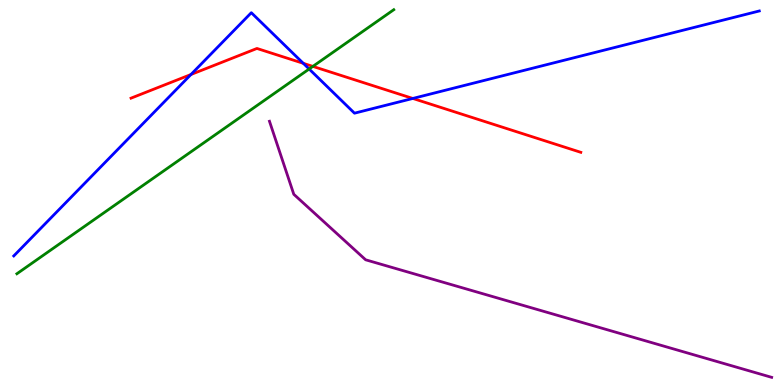[{'lines': ['blue', 'red'], 'intersections': [{'x': 2.46, 'y': 8.06}, {'x': 3.91, 'y': 8.36}, {'x': 5.33, 'y': 7.44}]}, {'lines': ['green', 'red'], 'intersections': [{'x': 4.04, 'y': 8.28}]}, {'lines': ['purple', 'red'], 'intersections': []}, {'lines': ['blue', 'green'], 'intersections': [{'x': 3.99, 'y': 8.21}]}, {'lines': ['blue', 'purple'], 'intersections': []}, {'lines': ['green', 'purple'], 'intersections': []}]